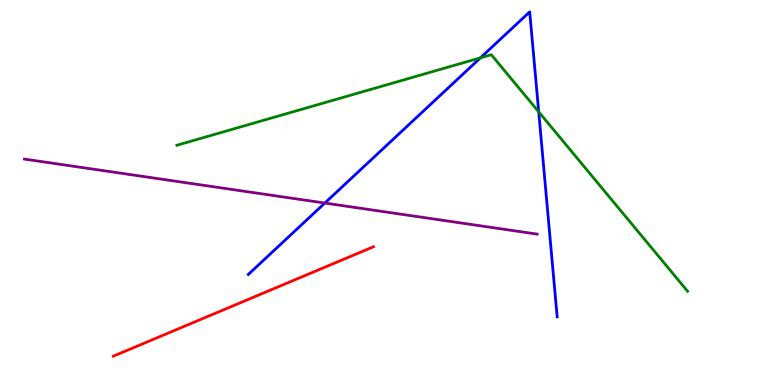[{'lines': ['blue', 'red'], 'intersections': []}, {'lines': ['green', 'red'], 'intersections': []}, {'lines': ['purple', 'red'], 'intersections': []}, {'lines': ['blue', 'green'], 'intersections': [{'x': 6.2, 'y': 8.5}, {'x': 6.95, 'y': 7.09}]}, {'lines': ['blue', 'purple'], 'intersections': [{'x': 4.19, 'y': 4.73}]}, {'lines': ['green', 'purple'], 'intersections': []}]